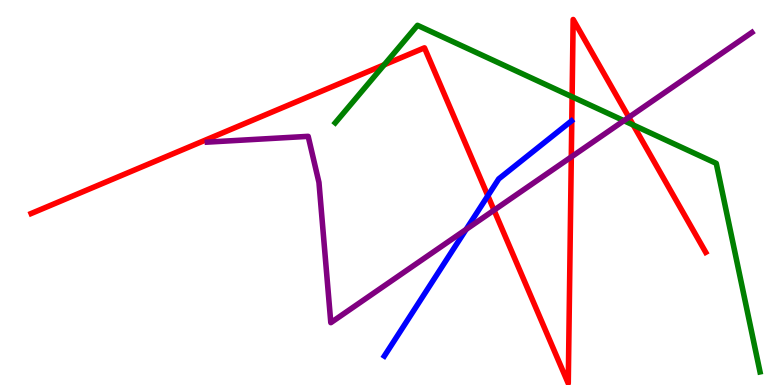[{'lines': ['blue', 'red'], 'intersections': [{'x': 6.29, 'y': 4.92}]}, {'lines': ['green', 'red'], 'intersections': [{'x': 4.96, 'y': 8.32}, {'x': 7.38, 'y': 7.49}, {'x': 8.17, 'y': 6.75}]}, {'lines': ['purple', 'red'], 'intersections': [{'x': 6.37, 'y': 4.54}, {'x': 7.37, 'y': 5.92}, {'x': 8.11, 'y': 6.95}]}, {'lines': ['blue', 'green'], 'intersections': []}, {'lines': ['blue', 'purple'], 'intersections': [{'x': 6.01, 'y': 4.04}]}, {'lines': ['green', 'purple'], 'intersections': [{'x': 8.05, 'y': 6.87}]}]